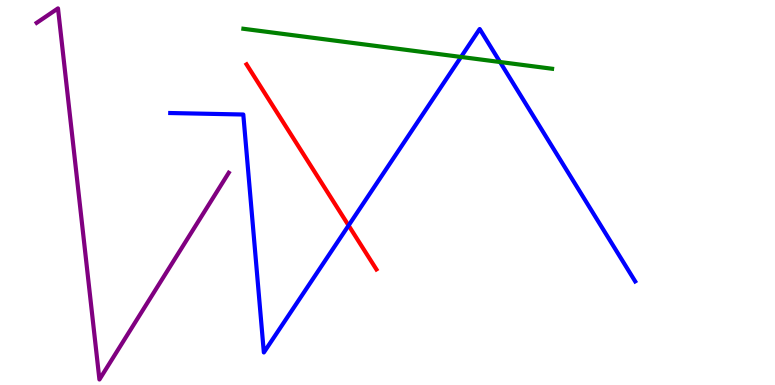[{'lines': ['blue', 'red'], 'intersections': [{'x': 4.5, 'y': 4.14}]}, {'lines': ['green', 'red'], 'intersections': []}, {'lines': ['purple', 'red'], 'intersections': []}, {'lines': ['blue', 'green'], 'intersections': [{'x': 5.95, 'y': 8.52}, {'x': 6.45, 'y': 8.39}]}, {'lines': ['blue', 'purple'], 'intersections': []}, {'lines': ['green', 'purple'], 'intersections': []}]